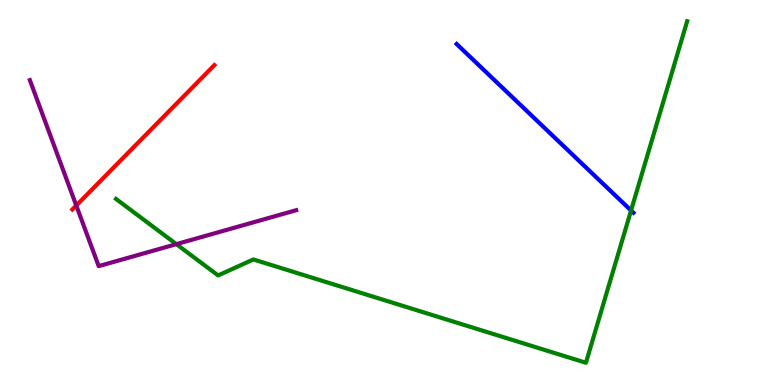[{'lines': ['blue', 'red'], 'intersections': []}, {'lines': ['green', 'red'], 'intersections': []}, {'lines': ['purple', 'red'], 'intersections': [{'x': 0.984, 'y': 4.66}]}, {'lines': ['blue', 'green'], 'intersections': [{'x': 8.14, 'y': 4.53}]}, {'lines': ['blue', 'purple'], 'intersections': []}, {'lines': ['green', 'purple'], 'intersections': [{'x': 2.28, 'y': 3.66}]}]